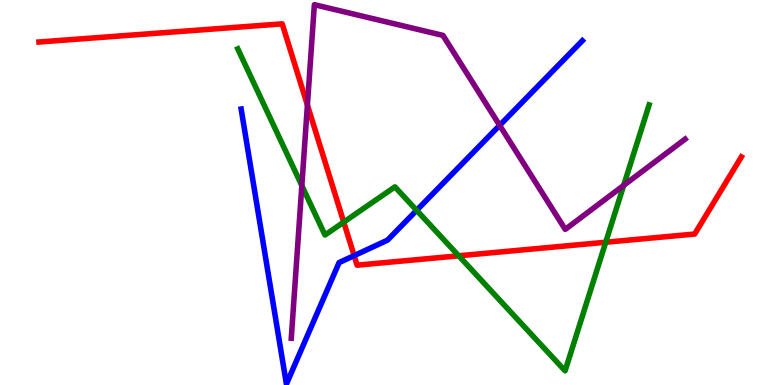[{'lines': ['blue', 'red'], 'intersections': [{'x': 4.57, 'y': 3.36}]}, {'lines': ['green', 'red'], 'intersections': [{'x': 4.44, 'y': 4.23}, {'x': 5.92, 'y': 3.36}, {'x': 7.82, 'y': 3.71}]}, {'lines': ['purple', 'red'], 'intersections': [{'x': 3.97, 'y': 7.27}]}, {'lines': ['blue', 'green'], 'intersections': [{'x': 5.38, 'y': 4.54}]}, {'lines': ['blue', 'purple'], 'intersections': [{'x': 6.45, 'y': 6.74}]}, {'lines': ['green', 'purple'], 'intersections': [{'x': 3.89, 'y': 5.18}, {'x': 8.05, 'y': 5.18}]}]